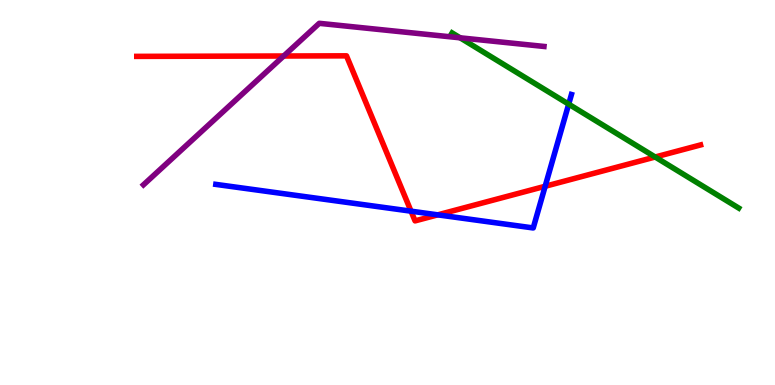[{'lines': ['blue', 'red'], 'intersections': [{'x': 5.3, 'y': 4.51}, {'x': 5.65, 'y': 4.42}, {'x': 7.03, 'y': 5.16}]}, {'lines': ['green', 'red'], 'intersections': [{'x': 8.45, 'y': 5.92}]}, {'lines': ['purple', 'red'], 'intersections': [{'x': 3.66, 'y': 8.55}]}, {'lines': ['blue', 'green'], 'intersections': [{'x': 7.34, 'y': 7.29}]}, {'lines': ['blue', 'purple'], 'intersections': []}, {'lines': ['green', 'purple'], 'intersections': [{'x': 5.94, 'y': 9.02}]}]